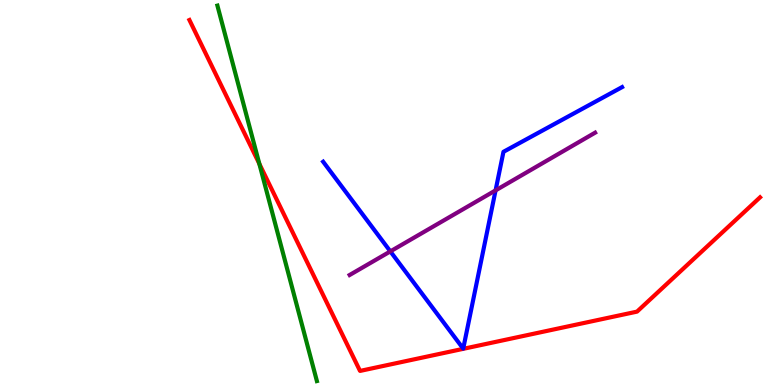[{'lines': ['blue', 'red'], 'intersections': []}, {'lines': ['green', 'red'], 'intersections': [{'x': 3.35, 'y': 5.75}]}, {'lines': ['purple', 'red'], 'intersections': []}, {'lines': ['blue', 'green'], 'intersections': []}, {'lines': ['blue', 'purple'], 'intersections': [{'x': 5.04, 'y': 3.47}, {'x': 6.39, 'y': 5.05}]}, {'lines': ['green', 'purple'], 'intersections': []}]